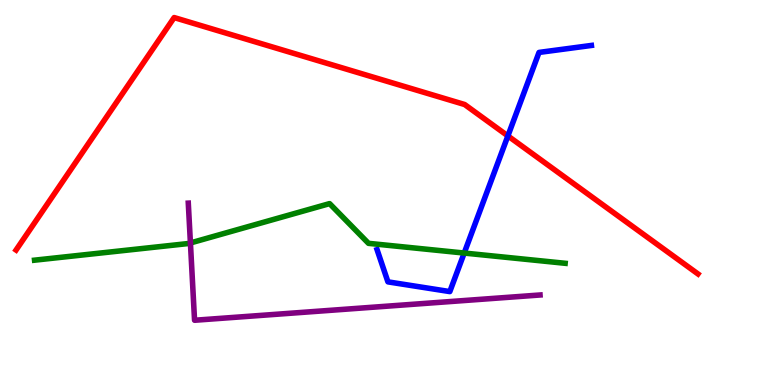[{'lines': ['blue', 'red'], 'intersections': [{'x': 6.55, 'y': 6.47}]}, {'lines': ['green', 'red'], 'intersections': []}, {'lines': ['purple', 'red'], 'intersections': []}, {'lines': ['blue', 'green'], 'intersections': [{'x': 5.99, 'y': 3.43}]}, {'lines': ['blue', 'purple'], 'intersections': []}, {'lines': ['green', 'purple'], 'intersections': [{'x': 2.46, 'y': 3.69}]}]